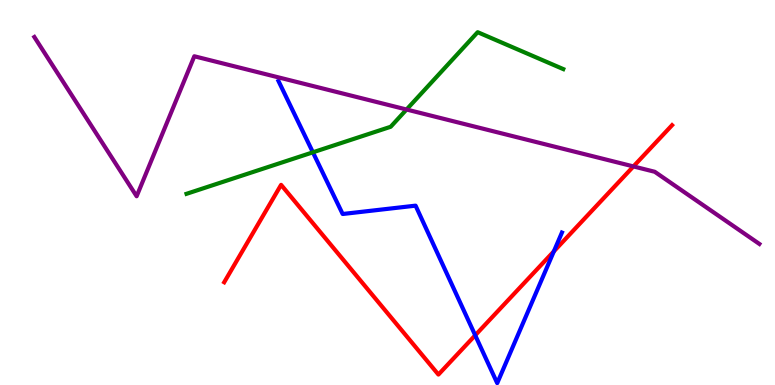[{'lines': ['blue', 'red'], 'intersections': [{'x': 6.13, 'y': 1.29}, {'x': 7.15, 'y': 3.47}]}, {'lines': ['green', 'red'], 'intersections': []}, {'lines': ['purple', 'red'], 'intersections': [{'x': 8.17, 'y': 5.68}]}, {'lines': ['blue', 'green'], 'intersections': [{'x': 4.04, 'y': 6.04}]}, {'lines': ['blue', 'purple'], 'intersections': []}, {'lines': ['green', 'purple'], 'intersections': [{'x': 5.25, 'y': 7.16}]}]